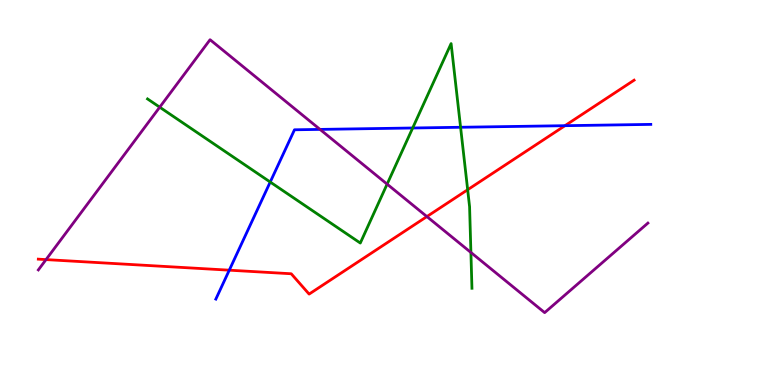[{'lines': ['blue', 'red'], 'intersections': [{'x': 2.96, 'y': 2.98}, {'x': 7.29, 'y': 6.74}]}, {'lines': ['green', 'red'], 'intersections': [{'x': 6.03, 'y': 5.07}]}, {'lines': ['purple', 'red'], 'intersections': [{'x': 0.594, 'y': 3.26}, {'x': 5.51, 'y': 4.37}]}, {'lines': ['blue', 'green'], 'intersections': [{'x': 3.49, 'y': 5.27}, {'x': 5.32, 'y': 6.68}, {'x': 5.94, 'y': 6.69}]}, {'lines': ['blue', 'purple'], 'intersections': [{'x': 4.13, 'y': 6.64}]}, {'lines': ['green', 'purple'], 'intersections': [{'x': 2.06, 'y': 7.22}, {'x': 5.0, 'y': 5.22}, {'x': 6.08, 'y': 3.44}]}]